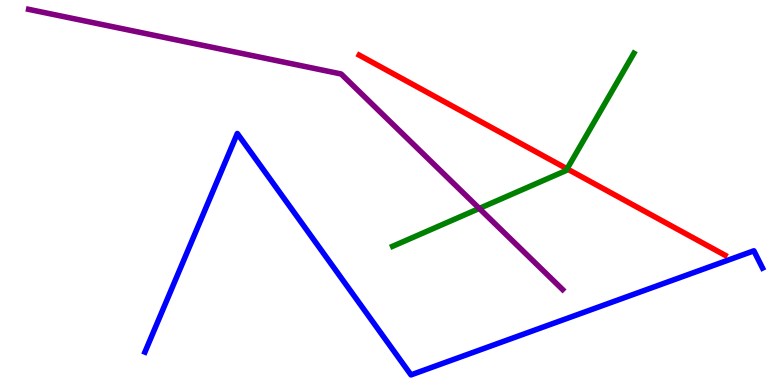[{'lines': ['blue', 'red'], 'intersections': []}, {'lines': ['green', 'red'], 'intersections': [{'x': 7.32, 'y': 5.61}]}, {'lines': ['purple', 'red'], 'intersections': []}, {'lines': ['blue', 'green'], 'intersections': []}, {'lines': ['blue', 'purple'], 'intersections': []}, {'lines': ['green', 'purple'], 'intersections': [{'x': 6.18, 'y': 4.59}]}]